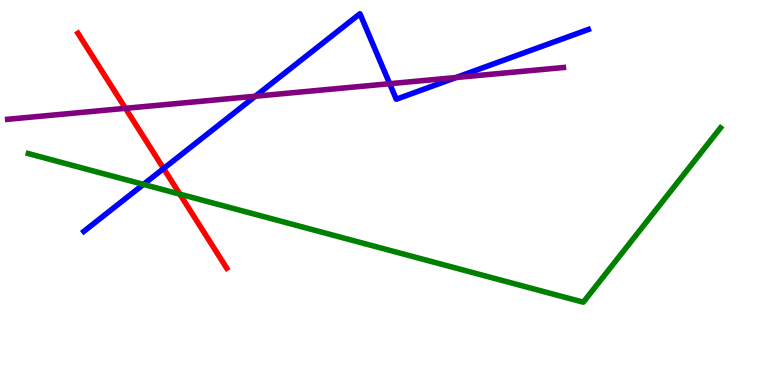[{'lines': ['blue', 'red'], 'intersections': [{'x': 2.11, 'y': 5.62}]}, {'lines': ['green', 'red'], 'intersections': [{'x': 2.32, 'y': 4.96}]}, {'lines': ['purple', 'red'], 'intersections': [{'x': 1.62, 'y': 7.19}]}, {'lines': ['blue', 'green'], 'intersections': [{'x': 1.85, 'y': 5.21}]}, {'lines': ['blue', 'purple'], 'intersections': [{'x': 3.29, 'y': 7.5}, {'x': 5.03, 'y': 7.83}, {'x': 5.88, 'y': 7.99}]}, {'lines': ['green', 'purple'], 'intersections': []}]